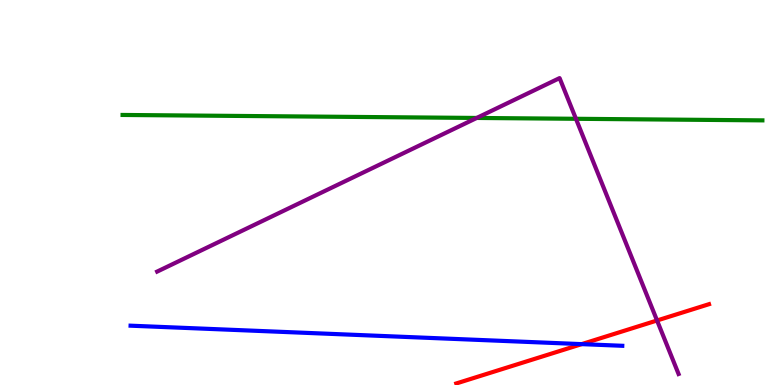[{'lines': ['blue', 'red'], 'intersections': [{'x': 7.51, 'y': 1.06}]}, {'lines': ['green', 'red'], 'intersections': []}, {'lines': ['purple', 'red'], 'intersections': [{'x': 8.48, 'y': 1.68}]}, {'lines': ['blue', 'green'], 'intersections': []}, {'lines': ['blue', 'purple'], 'intersections': []}, {'lines': ['green', 'purple'], 'intersections': [{'x': 6.15, 'y': 6.94}, {'x': 7.43, 'y': 6.91}]}]